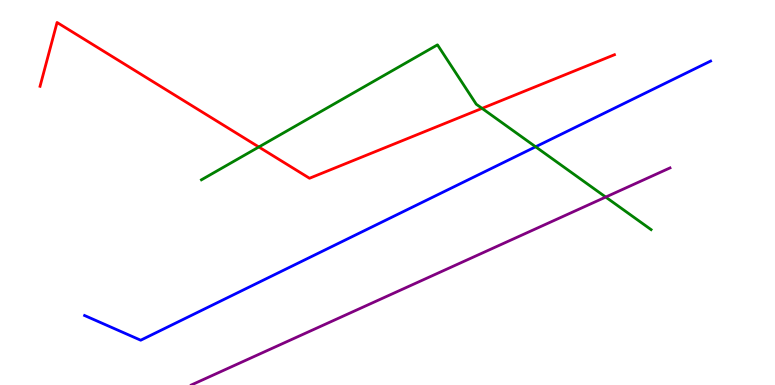[{'lines': ['blue', 'red'], 'intersections': []}, {'lines': ['green', 'red'], 'intersections': [{'x': 3.34, 'y': 6.18}, {'x': 6.22, 'y': 7.19}]}, {'lines': ['purple', 'red'], 'intersections': []}, {'lines': ['blue', 'green'], 'intersections': [{'x': 6.91, 'y': 6.19}]}, {'lines': ['blue', 'purple'], 'intersections': []}, {'lines': ['green', 'purple'], 'intersections': [{'x': 7.82, 'y': 4.88}]}]